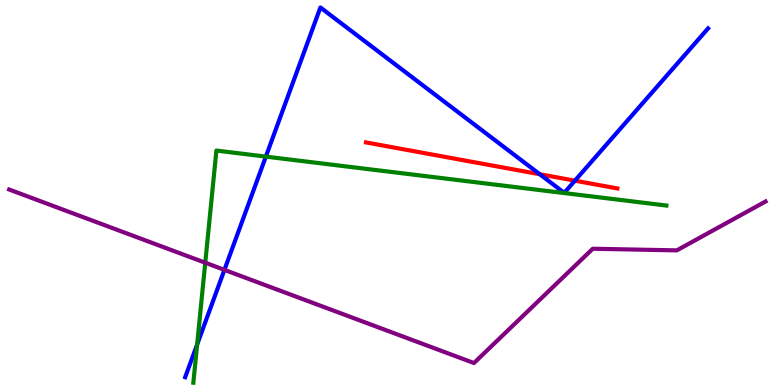[{'lines': ['blue', 'red'], 'intersections': [{'x': 6.96, 'y': 5.47}, {'x': 7.42, 'y': 5.31}]}, {'lines': ['green', 'red'], 'intersections': []}, {'lines': ['purple', 'red'], 'intersections': []}, {'lines': ['blue', 'green'], 'intersections': [{'x': 2.54, 'y': 1.05}, {'x': 3.43, 'y': 5.93}]}, {'lines': ['blue', 'purple'], 'intersections': [{'x': 2.9, 'y': 2.99}]}, {'lines': ['green', 'purple'], 'intersections': [{'x': 2.65, 'y': 3.18}]}]